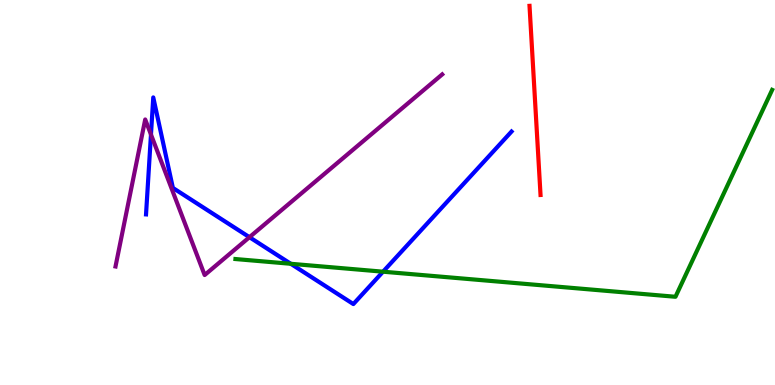[{'lines': ['blue', 'red'], 'intersections': []}, {'lines': ['green', 'red'], 'intersections': []}, {'lines': ['purple', 'red'], 'intersections': []}, {'lines': ['blue', 'green'], 'intersections': [{'x': 3.75, 'y': 3.15}, {'x': 4.94, 'y': 2.94}]}, {'lines': ['blue', 'purple'], 'intersections': [{'x': 1.95, 'y': 6.51}, {'x': 3.22, 'y': 3.84}]}, {'lines': ['green', 'purple'], 'intersections': []}]